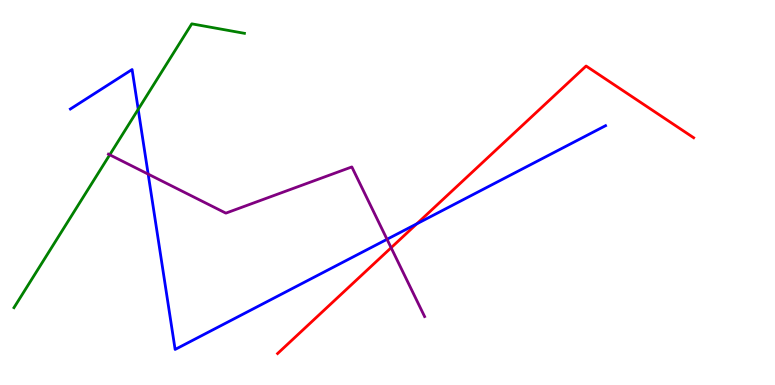[{'lines': ['blue', 'red'], 'intersections': [{'x': 5.38, 'y': 4.19}]}, {'lines': ['green', 'red'], 'intersections': []}, {'lines': ['purple', 'red'], 'intersections': [{'x': 5.05, 'y': 3.57}]}, {'lines': ['blue', 'green'], 'intersections': [{'x': 1.78, 'y': 7.16}]}, {'lines': ['blue', 'purple'], 'intersections': [{'x': 1.91, 'y': 5.48}, {'x': 4.99, 'y': 3.78}]}, {'lines': ['green', 'purple'], 'intersections': [{'x': 1.42, 'y': 5.98}]}]